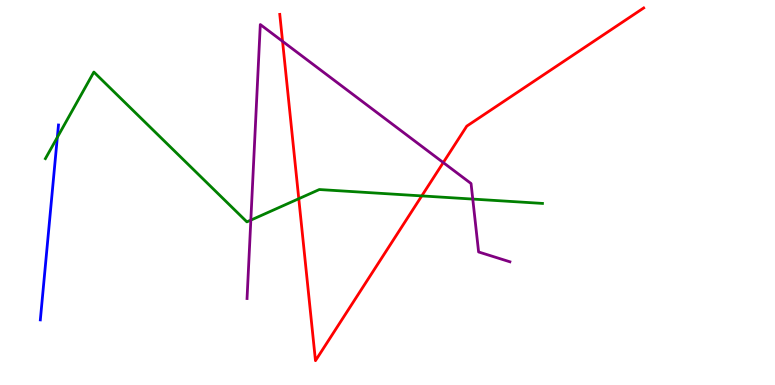[{'lines': ['blue', 'red'], 'intersections': []}, {'lines': ['green', 'red'], 'intersections': [{'x': 3.86, 'y': 4.84}, {'x': 5.44, 'y': 4.91}]}, {'lines': ['purple', 'red'], 'intersections': [{'x': 3.65, 'y': 8.93}, {'x': 5.72, 'y': 5.78}]}, {'lines': ['blue', 'green'], 'intersections': [{'x': 0.74, 'y': 6.43}]}, {'lines': ['blue', 'purple'], 'intersections': []}, {'lines': ['green', 'purple'], 'intersections': [{'x': 3.24, 'y': 4.28}, {'x': 6.1, 'y': 4.83}]}]